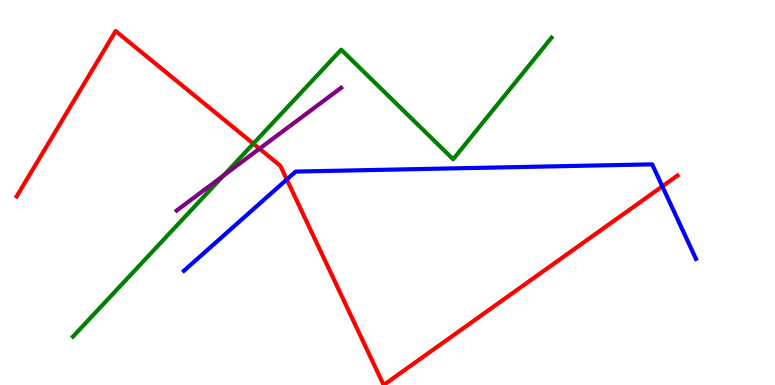[{'lines': ['blue', 'red'], 'intersections': [{'x': 3.7, 'y': 5.34}, {'x': 8.55, 'y': 5.16}]}, {'lines': ['green', 'red'], 'intersections': [{'x': 3.27, 'y': 6.27}]}, {'lines': ['purple', 'red'], 'intersections': [{'x': 3.35, 'y': 6.14}]}, {'lines': ['blue', 'green'], 'intersections': []}, {'lines': ['blue', 'purple'], 'intersections': []}, {'lines': ['green', 'purple'], 'intersections': [{'x': 2.88, 'y': 5.44}]}]